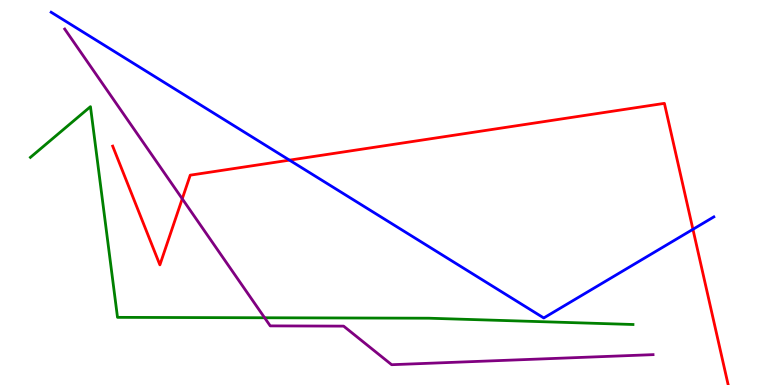[{'lines': ['blue', 'red'], 'intersections': [{'x': 3.74, 'y': 5.84}, {'x': 8.94, 'y': 4.04}]}, {'lines': ['green', 'red'], 'intersections': []}, {'lines': ['purple', 'red'], 'intersections': [{'x': 2.35, 'y': 4.84}]}, {'lines': ['blue', 'green'], 'intersections': []}, {'lines': ['blue', 'purple'], 'intersections': []}, {'lines': ['green', 'purple'], 'intersections': [{'x': 3.41, 'y': 1.75}]}]